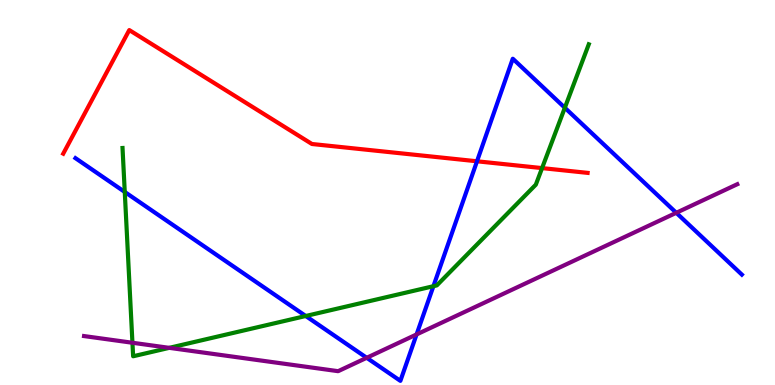[{'lines': ['blue', 'red'], 'intersections': [{'x': 6.15, 'y': 5.81}]}, {'lines': ['green', 'red'], 'intersections': [{'x': 6.99, 'y': 5.63}]}, {'lines': ['purple', 'red'], 'intersections': []}, {'lines': ['blue', 'green'], 'intersections': [{'x': 1.61, 'y': 5.01}, {'x': 3.95, 'y': 1.79}, {'x': 5.59, 'y': 2.57}, {'x': 7.29, 'y': 7.2}]}, {'lines': ['blue', 'purple'], 'intersections': [{'x': 4.73, 'y': 0.707}, {'x': 5.38, 'y': 1.31}, {'x': 8.73, 'y': 4.47}]}, {'lines': ['green', 'purple'], 'intersections': [{'x': 1.71, 'y': 1.1}, {'x': 2.18, 'y': 0.965}]}]